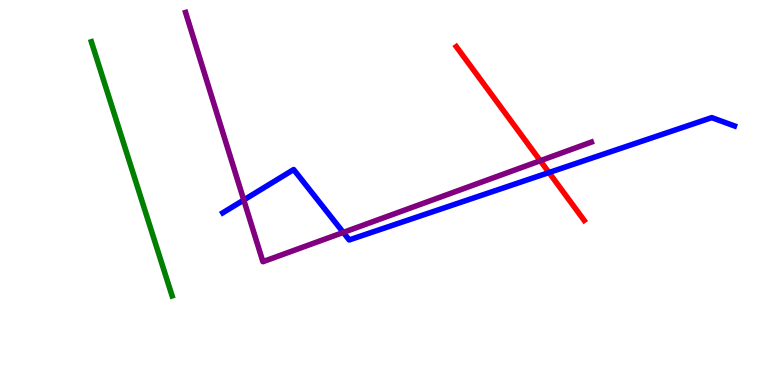[{'lines': ['blue', 'red'], 'intersections': [{'x': 7.08, 'y': 5.52}]}, {'lines': ['green', 'red'], 'intersections': []}, {'lines': ['purple', 'red'], 'intersections': [{'x': 6.97, 'y': 5.83}]}, {'lines': ['blue', 'green'], 'intersections': []}, {'lines': ['blue', 'purple'], 'intersections': [{'x': 3.15, 'y': 4.81}, {'x': 4.43, 'y': 3.96}]}, {'lines': ['green', 'purple'], 'intersections': []}]